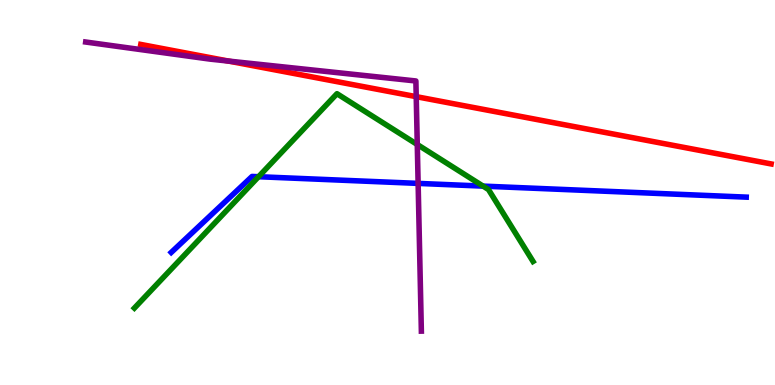[{'lines': ['blue', 'red'], 'intersections': []}, {'lines': ['green', 'red'], 'intersections': []}, {'lines': ['purple', 'red'], 'intersections': [{'x': 2.95, 'y': 8.41}, {'x': 5.37, 'y': 7.49}]}, {'lines': ['blue', 'green'], 'intersections': [{'x': 3.34, 'y': 5.41}, {'x': 6.23, 'y': 5.17}]}, {'lines': ['blue', 'purple'], 'intersections': [{'x': 5.4, 'y': 5.24}]}, {'lines': ['green', 'purple'], 'intersections': [{'x': 5.38, 'y': 6.25}]}]